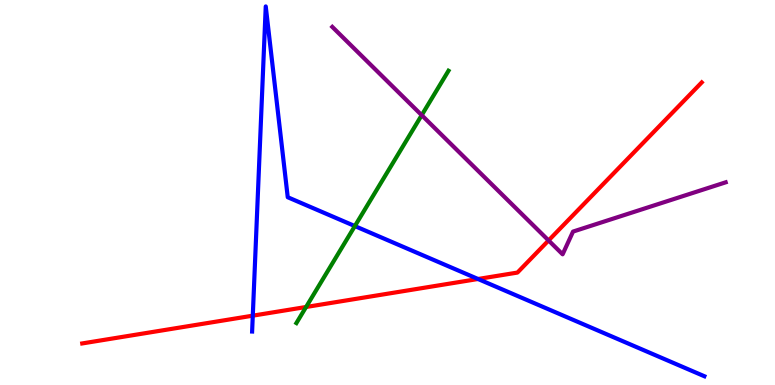[{'lines': ['blue', 'red'], 'intersections': [{'x': 3.26, 'y': 1.8}, {'x': 6.17, 'y': 2.75}]}, {'lines': ['green', 'red'], 'intersections': [{'x': 3.95, 'y': 2.03}]}, {'lines': ['purple', 'red'], 'intersections': [{'x': 7.08, 'y': 3.75}]}, {'lines': ['blue', 'green'], 'intersections': [{'x': 4.58, 'y': 4.13}]}, {'lines': ['blue', 'purple'], 'intersections': []}, {'lines': ['green', 'purple'], 'intersections': [{'x': 5.44, 'y': 7.01}]}]